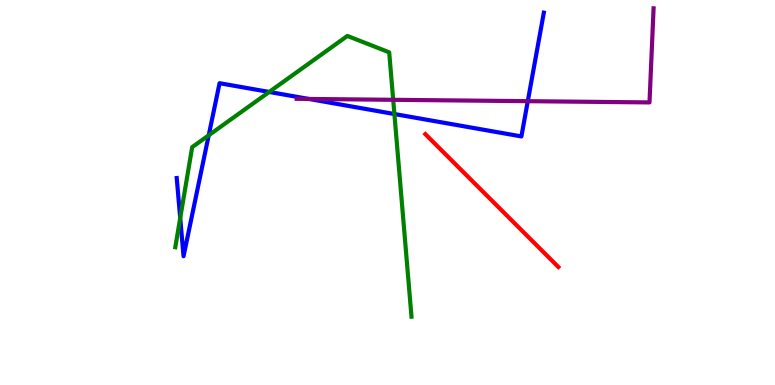[{'lines': ['blue', 'red'], 'intersections': []}, {'lines': ['green', 'red'], 'intersections': []}, {'lines': ['purple', 'red'], 'intersections': []}, {'lines': ['blue', 'green'], 'intersections': [{'x': 2.33, 'y': 4.34}, {'x': 2.69, 'y': 6.49}, {'x': 3.47, 'y': 7.61}, {'x': 5.09, 'y': 7.04}]}, {'lines': ['blue', 'purple'], 'intersections': [{'x': 3.99, 'y': 7.43}, {'x': 6.81, 'y': 7.37}]}, {'lines': ['green', 'purple'], 'intersections': [{'x': 5.07, 'y': 7.41}]}]